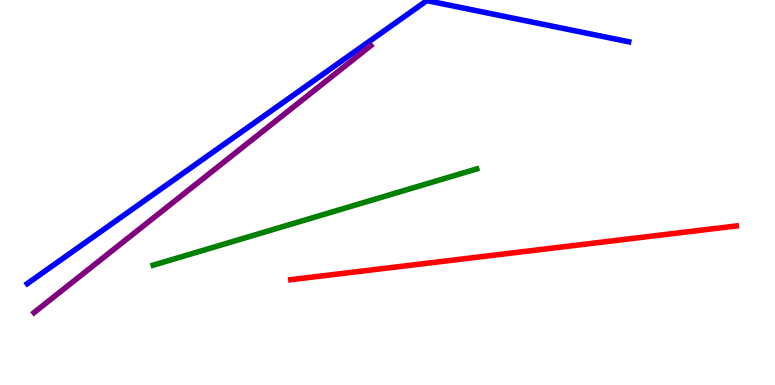[{'lines': ['blue', 'red'], 'intersections': []}, {'lines': ['green', 'red'], 'intersections': []}, {'lines': ['purple', 'red'], 'intersections': []}, {'lines': ['blue', 'green'], 'intersections': []}, {'lines': ['blue', 'purple'], 'intersections': []}, {'lines': ['green', 'purple'], 'intersections': []}]